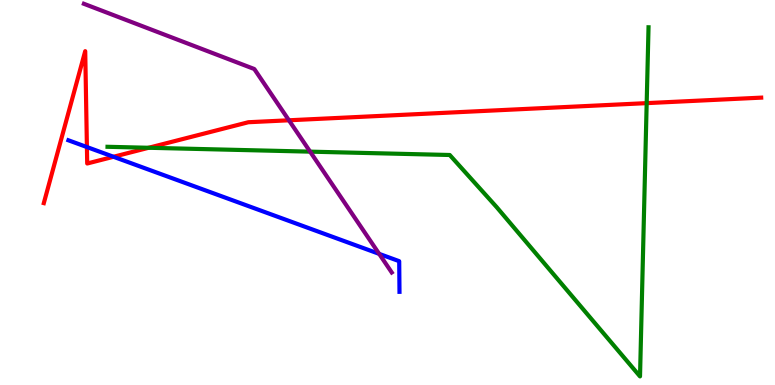[{'lines': ['blue', 'red'], 'intersections': [{'x': 1.12, 'y': 6.18}, {'x': 1.46, 'y': 5.93}]}, {'lines': ['green', 'red'], 'intersections': [{'x': 1.92, 'y': 6.16}, {'x': 8.34, 'y': 7.32}]}, {'lines': ['purple', 'red'], 'intersections': [{'x': 3.73, 'y': 6.88}]}, {'lines': ['blue', 'green'], 'intersections': []}, {'lines': ['blue', 'purple'], 'intersections': [{'x': 4.89, 'y': 3.41}]}, {'lines': ['green', 'purple'], 'intersections': [{'x': 4.0, 'y': 6.06}]}]